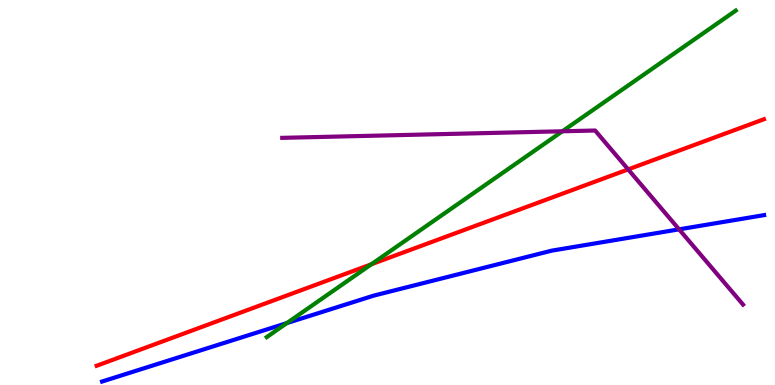[{'lines': ['blue', 'red'], 'intersections': []}, {'lines': ['green', 'red'], 'intersections': [{'x': 4.79, 'y': 3.14}]}, {'lines': ['purple', 'red'], 'intersections': [{'x': 8.11, 'y': 5.6}]}, {'lines': ['blue', 'green'], 'intersections': [{'x': 3.7, 'y': 1.61}]}, {'lines': ['blue', 'purple'], 'intersections': [{'x': 8.76, 'y': 4.04}]}, {'lines': ['green', 'purple'], 'intersections': [{'x': 7.26, 'y': 6.59}]}]